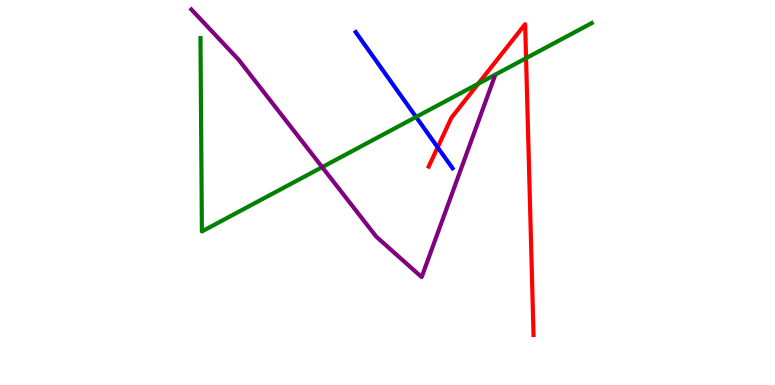[{'lines': ['blue', 'red'], 'intersections': [{'x': 5.65, 'y': 6.17}]}, {'lines': ['green', 'red'], 'intersections': [{'x': 6.17, 'y': 7.82}, {'x': 6.79, 'y': 8.49}]}, {'lines': ['purple', 'red'], 'intersections': []}, {'lines': ['blue', 'green'], 'intersections': [{'x': 5.37, 'y': 6.96}]}, {'lines': ['blue', 'purple'], 'intersections': []}, {'lines': ['green', 'purple'], 'intersections': [{'x': 4.16, 'y': 5.66}]}]